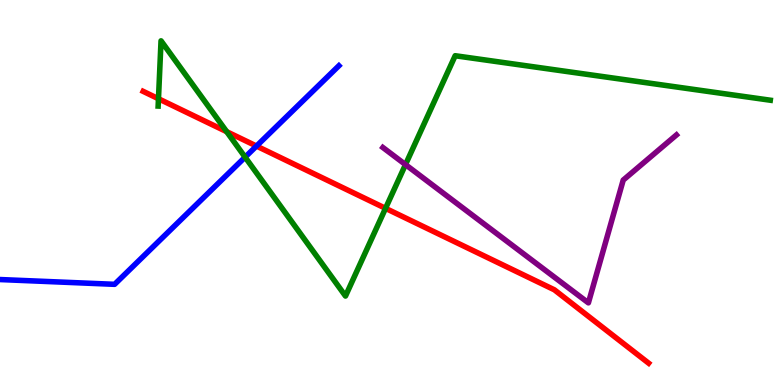[{'lines': ['blue', 'red'], 'intersections': [{'x': 3.31, 'y': 6.21}]}, {'lines': ['green', 'red'], 'intersections': [{'x': 2.04, 'y': 7.44}, {'x': 2.93, 'y': 6.58}, {'x': 4.97, 'y': 4.59}]}, {'lines': ['purple', 'red'], 'intersections': []}, {'lines': ['blue', 'green'], 'intersections': [{'x': 3.16, 'y': 5.92}]}, {'lines': ['blue', 'purple'], 'intersections': []}, {'lines': ['green', 'purple'], 'intersections': [{'x': 5.23, 'y': 5.72}]}]